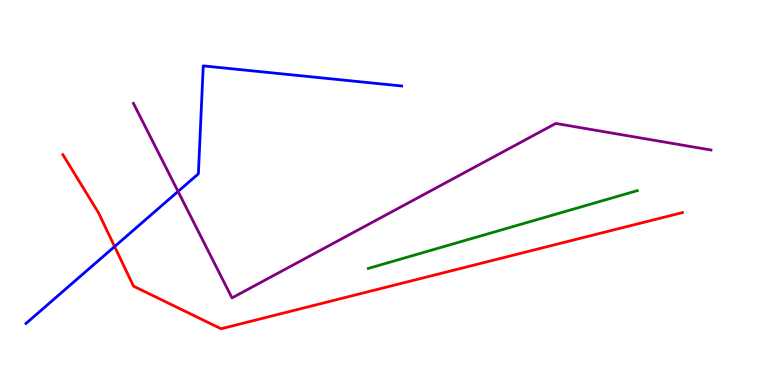[{'lines': ['blue', 'red'], 'intersections': [{'x': 1.48, 'y': 3.6}]}, {'lines': ['green', 'red'], 'intersections': []}, {'lines': ['purple', 'red'], 'intersections': []}, {'lines': ['blue', 'green'], 'intersections': []}, {'lines': ['blue', 'purple'], 'intersections': [{'x': 2.3, 'y': 5.03}]}, {'lines': ['green', 'purple'], 'intersections': []}]